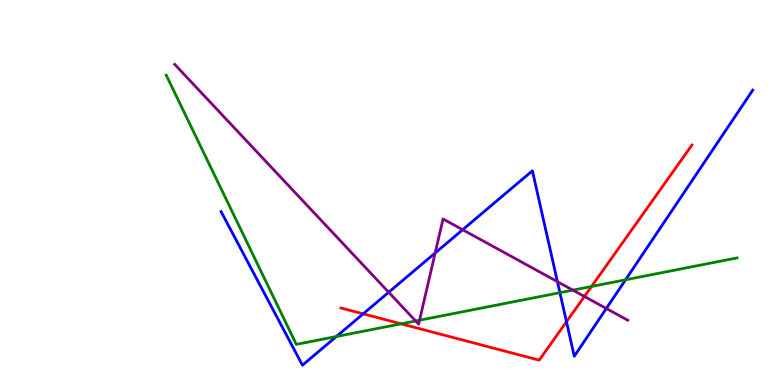[{'lines': ['blue', 'red'], 'intersections': [{'x': 4.69, 'y': 1.85}, {'x': 7.31, 'y': 1.64}]}, {'lines': ['green', 'red'], 'intersections': [{'x': 5.18, 'y': 1.59}, {'x': 7.63, 'y': 2.56}]}, {'lines': ['purple', 'red'], 'intersections': [{'x': 7.54, 'y': 2.3}]}, {'lines': ['blue', 'green'], 'intersections': [{'x': 4.34, 'y': 1.26}, {'x': 7.22, 'y': 2.4}, {'x': 8.07, 'y': 2.73}]}, {'lines': ['blue', 'purple'], 'intersections': [{'x': 5.02, 'y': 2.41}, {'x': 5.61, 'y': 3.43}, {'x': 5.97, 'y': 4.03}, {'x': 7.19, 'y': 2.68}, {'x': 7.82, 'y': 1.99}]}, {'lines': ['green', 'purple'], 'intersections': [{'x': 5.36, 'y': 1.66}, {'x': 5.41, 'y': 1.68}, {'x': 7.39, 'y': 2.46}]}]